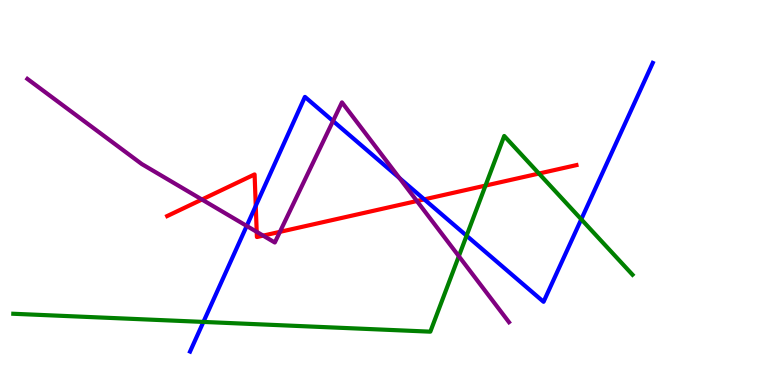[{'lines': ['blue', 'red'], 'intersections': [{'x': 3.3, 'y': 4.65}, {'x': 5.47, 'y': 4.82}]}, {'lines': ['green', 'red'], 'intersections': [{'x': 6.26, 'y': 5.18}, {'x': 6.95, 'y': 5.49}]}, {'lines': ['purple', 'red'], 'intersections': [{'x': 2.61, 'y': 4.82}, {'x': 3.31, 'y': 3.98}, {'x': 3.4, 'y': 3.88}, {'x': 3.61, 'y': 3.98}, {'x': 5.38, 'y': 4.78}]}, {'lines': ['blue', 'green'], 'intersections': [{'x': 2.62, 'y': 1.64}, {'x': 6.02, 'y': 3.88}, {'x': 7.5, 'y': 4.3}]}, {'lines': ['blue', 'purple'], 'intersections': [{'x': 3.18, 'y': 4.13}, {'x': 4.3, 'y': 6.86}, {'x': 5.15, 'y': 5.37}]}, {'lines': ['green', 'purple'], 'intersections': [{'x': 5.92, 'y': 3.35}]}]